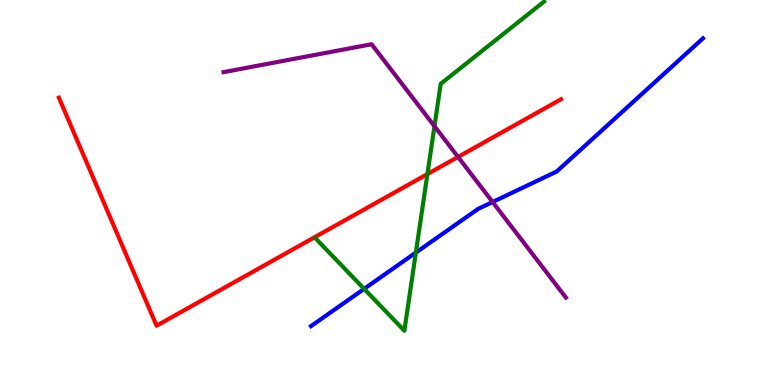[{'lines': ['blue', 'red'], 'intersections': []}, {'lines': ['green', 'red'], 'intersections': [{'x': 5.52, 'y': 5.48}]}, {'lines': ['purple', 'red'], 'intersections': [{'x': 5.91, 'y': 5.92}]}, {'lines': ['blue', 'green'], 'intersections': [{'x': 4.7, 'y': 2.5}, {'x': 5.37, 'y': 3.44}]}, {'lines': ['blue', 'purple'], 'intersections': [{'x': 6.36, 'y': 4.75}]}, {'lines': ['green', 'purple'], 'intersections': [{'x': 5.61, 'y': 6.72}]}]